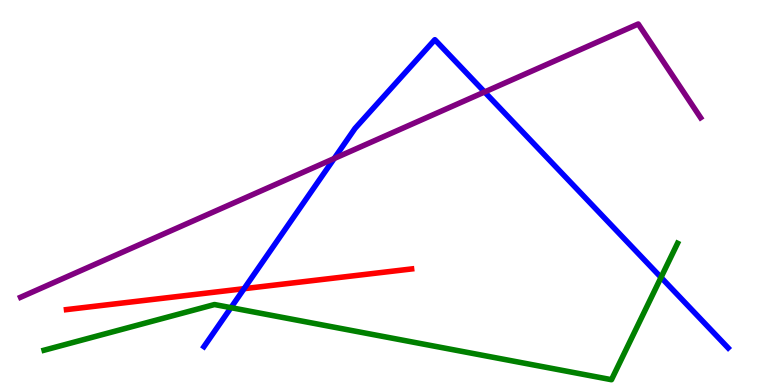[{'lines': ['blue', 'red'], 'intersections': [{'x': 3.15, 'y': 2.5}]}, {'lines': ['green', 'red'], 'intersections': []}, {'lines': ['purple', 'red'], 'intersections': []}, {'lines': ['blue', 'green'], 'intersections': [{'x': 2.98, 'y': 2.01}, {'x': 8.53, 'y': 2.79}]}, {'lines': ['blue', 'purple'], 'intersections': [{'x': 4.31, 'y': 5.88}, {'x': 6.25, 'y': 7.61}]}, {'lines': ['green', 'purple'], 'intersections': []}]